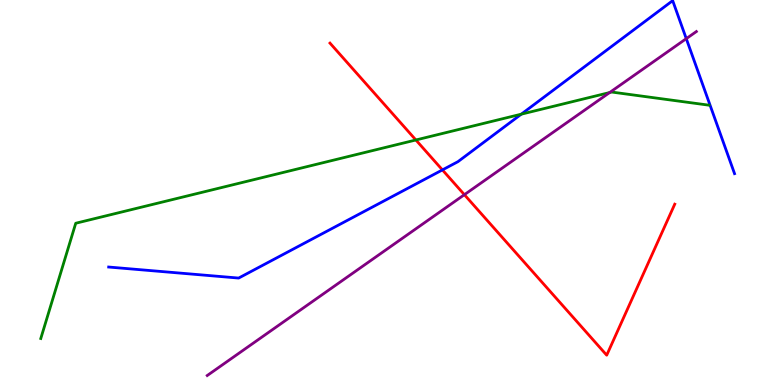[{'lines': ['blue', 'red'], 'intersections': [{'x': 5.71, 'y': 5.59}]}, {'lines': ['green', 'red'], 'intersections': [{'x': 5.37, 'y': 6.36}]}, {'lines': ['purple', 'red'], 'intersections': [{'x': 5.99, 'y': 4.94}]}, {'lines': ['blue', 'green'], 'intersections': [{'x': 6.73, 'y': 7.03}]}, {'lines': ['blue', 'purple'], 'intersections': [{'x': 8.86, 'y': 9.0}]}, {'lines': ['green', 'purple'], 'intersections': [{'x': 7.87, 'y': 7.6}]}]